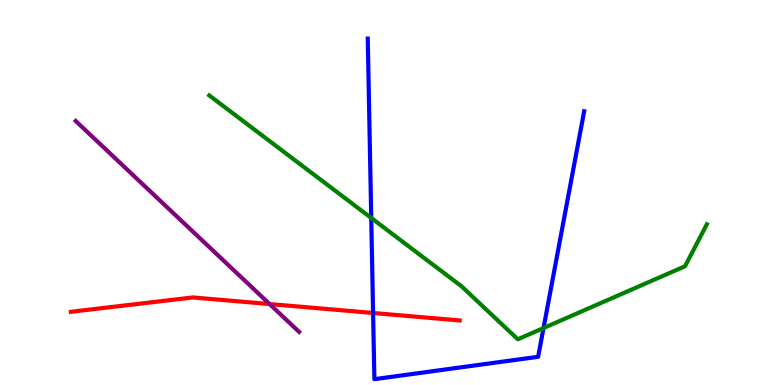[{'lines': ['blue', 'red'], 'intersections': [{'x': 4.81, 'y': 1.87}]}, {'lines': ['green', 'red'], 'intersections': []}, {'lines': ['purple', 'red'], 'intersections': [{'x': 3.48, 'y': 2.1}]}, {'lines': ['blue', 'green'], 'intersections': [{'x': 4.79, 'y': 4.34}, {'x': 7.01, 'y': 1.48}]}, {'lines': ['blue', 'purple'], 'intersections': []}, {'lines': ['green', 'purple'], 'intersections': []}]